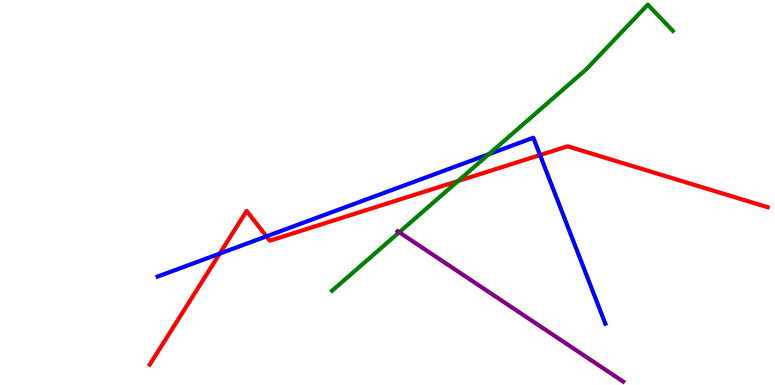[{'lines': ['blue', 'red'], 'intersections': [{'x': 2.83, 'y': 3.41}, {'x': 3.44, 'y': 3.86}, {'x': 6.97, 'y': 5.97}]}, {'lines': ['green', 'red'], 'intersections': [{'x': 5.91, 'y': 5.3}]}, {'lines': ['purple', 'red'], 'intersections': []}, {'lines': ['blue', 'green'], 'intersections': [{'x': 6.31, 'y': 6.0}]}, {'lines': ['blue', 'purple'], 'intersections': []}, {'lines': ['green', 'purple'], 'intersections': [{'x': 5.15, 'y': 3.97}]}]